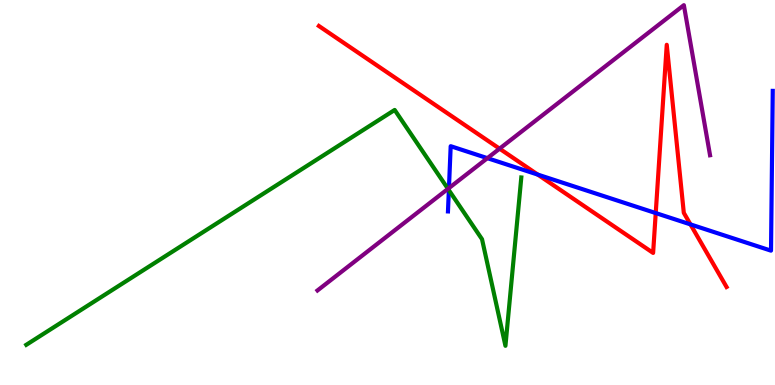[{'lines': ['blue', 'red'], 'intersections': [{'x': 6.94, 'y': 5.47}, {'x': 8.46, 'y': 4.47}, {'x': 8.91, 'y': 4.17}]}, {'lines': ['green', 'red'], 'intersections': []}, {'lines': ['purple', 'red'], 'intersections': [{'x': 6.45, 'y': 6.14}]}, {'lines': ['blue', 'green'], 'intersections': [{'x': 5.79, 'y': 5.06}]}, {'lines': ['blue', 'purple'], 'intersections': [{'x': 5.79, 'y': 5.11}, {'x': 6.29, 'y': 5.89}]}, {'lines': ['green', 'purple'], 'intersections': [{'x': 5.78, 'y': 5.1}]}]